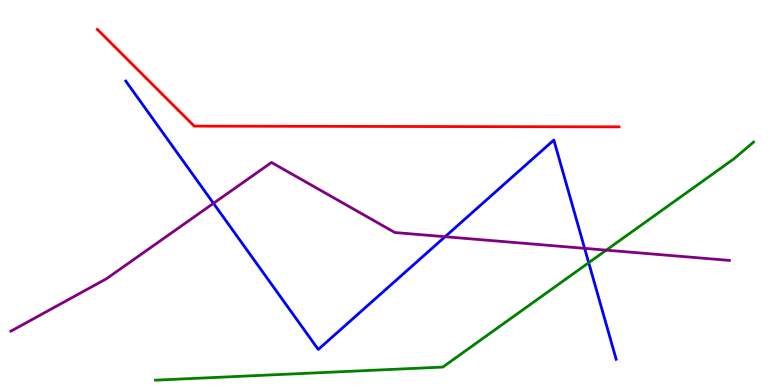[{'lines': ['blue', 'red'], 'intersections': []}, {'lines': ['green', 'red'], 'intersections': []}, {'lines': ['purple', 'red'], 'intersections': []}, {'lines': ['blue', 'green'], 'intersections': [{'x': 7.6, 'y': 3.18}]}, {'lines': ['blue', 'purple'], 'intersections': [{'x': 2.75, 'y': 4.72}, {'x': 5.74, 'y': 3.85}, {'x': 7.54, 'y': 3.55}]}, {'lines': ['green', 'purple'], 'intersections': [{'x': 7.82, 'y': 3.5}]}]